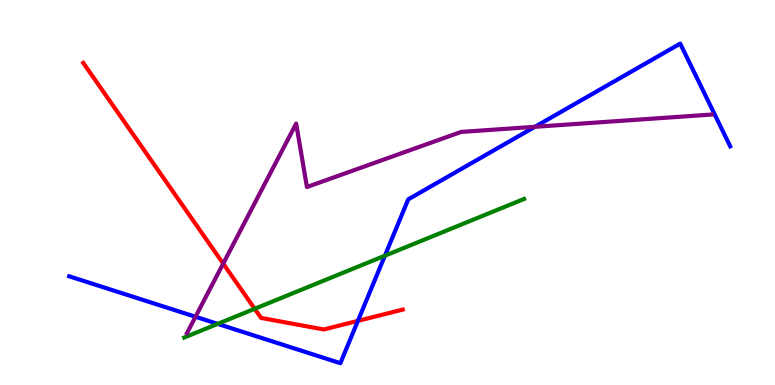[{'lines': ['blue', 'red'], 'intersections': [{'x': 4.62, 'y': 1.67}]}, {'lines': ['green', 'red'], 'intersections': [{'x': 3.29, 'y': 1.98}]}, {'lines': ['purple', 'red'], 'intersections': [{'x': 2.88, 'y': 3.15}]}, {'lines': ['blue', 'green'], 'intersections': [{'x': 2.81, 'y': 1.59}, {'x': 4.97, 'y': 3.36}]}, {'lines': ['blue', 'purple'], 'intersections': [{'x': 2.52, 'y': 1.77}, {'x': 6.9, 'y': 6.71}]}, {'lines': ['green', 'purple'], 'intersections': []}]